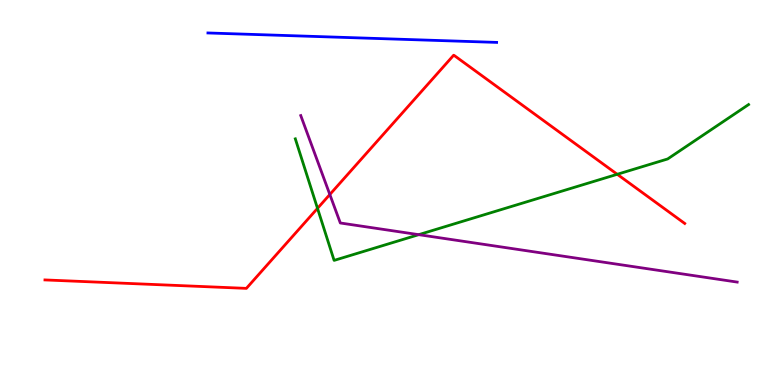[{'lines': ['blue', 'red'], 'intersections': []}, {'lines': ['green', 'red'], 'intersections': [{'x': 4.1, 'y': 4.59}, {'x': 7.96, 'y': 5.47}]}, {'lines': ['purple', 'red'], 'intersections': [{'x': 4.26, 'y': 4.95}]}, {'lines': ['blue', 'green'], 'intersections': []}, {'lines': ['blue', 'purple'], 'intersections': []}, {'lines': ['green', 'purple'], 'intersections': [{'x': 5.4, 'y': 3.9}]}]